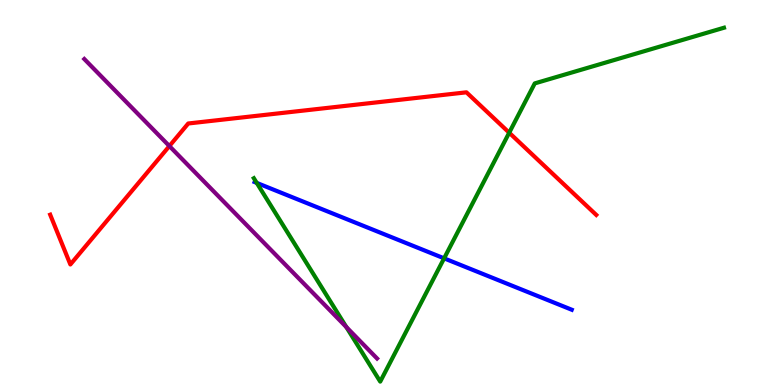[{'lines': ['blue', 'red'], 'intersections': []}, {'lines': ['green', 'red'], 'intersections': [{'x': 6.57, 'y': 6.55}]}, {'lines': ['purple', 'red'], 'intersections': [{'x': 2.19, 'y': 6.21}]}, {'lines': ['blue', 'green'], 'intersections': [{'x': 3.31, 'y': 5.25}, {'x': 5.73, 'y': 3.29}]}, {'lines': ['blue', 'purple'], 'intersections': []}, {'lines': ['green', 'purple'], 'intersections': [{'x': 4.47, 'y': 1.51}]}]